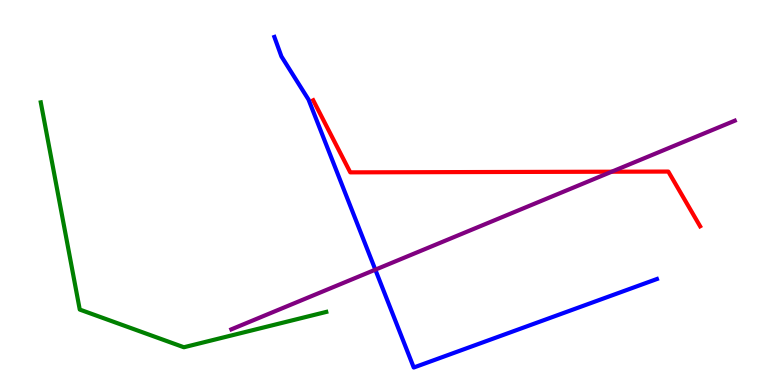[{'lines': ['blue', 'red'], 'intersections': []}, {'lines': ['green', 'red'], 'intersections': []}, {'lines': ['purple', 'red'], 'intersections': [{'x': 7.89, 'y': 5.54}]}, {'lines': ['blue', 'green'], 'intersections': []}, {'lines': ['blue', 'purple'], 'intersections': [{'x': 4.84, 'y': 3.0}]}, {'lines': ['green', 'purple'], 'intersections': []}]